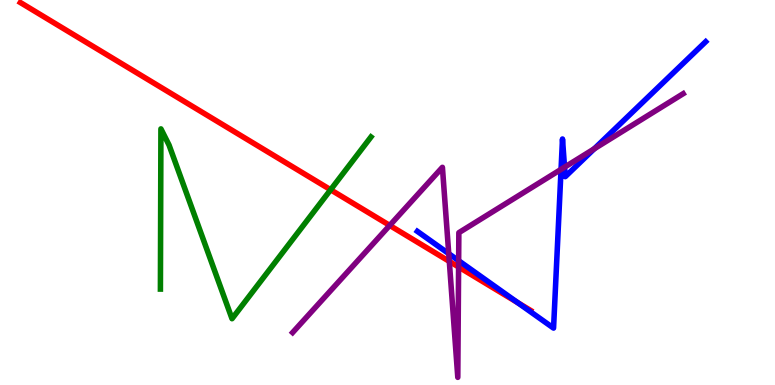[{'lines': ['blue', 'red'], 'intersections': [{'x': 6.68, 'y': 2.14}]}, {'lines': ['green', 'red'], 'intersections': [{'x': 4.27, 'y': 5.07}]}, {'lines': ['purple', 'red'], 'intersections': [{'x': 5.03, 'y': 4.14}, {'x': 5.8, 'y': 3.21}, {'x': 5.92, 'y': 3.07}]}, {'lines': ['blue', 'green'], 'intersections': []}, {'lines': ['blue', 'purple'], 'intersections': [{'x': 5.79, 'y': 3.41}, {'x': 5.92, 'y': 3.23}, {'x': 7.24, 'y': 5.6}, {'x': 7.28, 'y': 5.66}, {'x': 7.67, 'y': 6.14}]}, {'lines': ['green', 'purple'], 'intersections': []}]